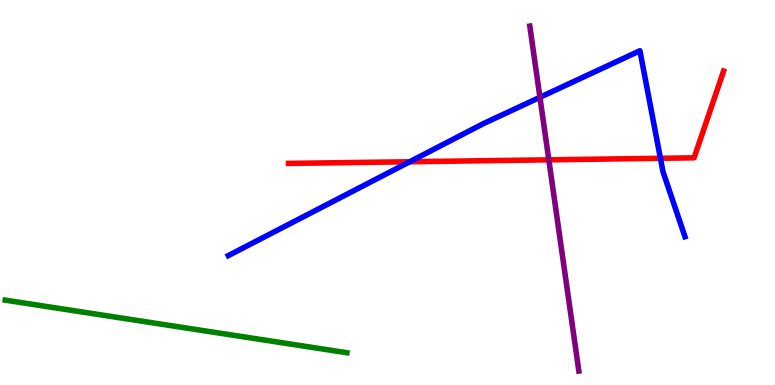[{'lines': ['blue', 'red'], 'intersections': [{'x': 5.29, 'y': 5.8}, {'x': 8.52, 'y': 5.89}]}, {'lines': ['green', 'red'], 'intersections': []}, {'lines': ['purple', 'red'], 'intersections': [{'x': 7.08, 'y': 5.85}]}, {'lines': ['blue', 'green'], 'intersections': []}, {'lines': ['blue', 'purple'], 'intersections': [{'x': 6.97, 'y': 7.47}]}, {'lines': ['green', 'purple'], 'intersections': []}]